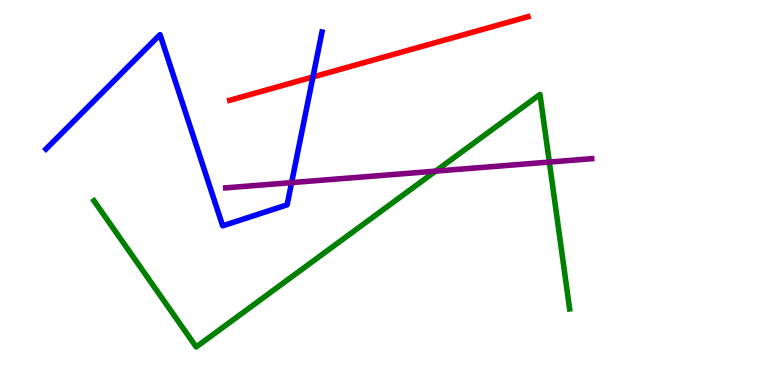[{'lines': ['blue', 'red'], 'intersections': [{'x': 4.04, 'y': 8.0}]}, {'lines': ['green', 'red'], 'intersections': []}, {'lines': ['purple', 'red'], 'intersections': []}, {'lines': ['blue', 'green'], 'intersections': []}, {'lines': ['blue', 'purple'], 'intersections': [{'x': 3.76, 'y': 5.26}]}, {'lines': ['green', 'purple'], 'intersections': [{'x': 5.62, 'y': 5.55}, {'x': 7.09, 'y': 5.79}]}]